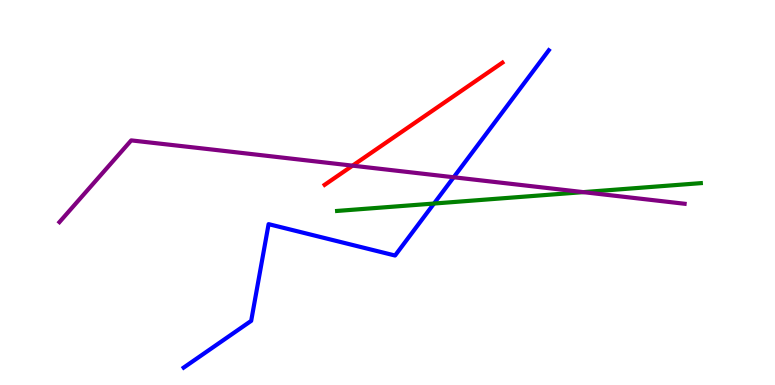[{'lines': ['blue', 'red'], 'intersections': []}, {'lines': ['green', 'red'], 'intersections': []}, {'lines': ['purple', 'red'], 'intersections': [{'x': 4.55, 'y': 5.7}]}, {'lines': ['blue', 'green'], 'intersections': [{'x': 5.6, 'y': 4.71}]}, {'lines': ['blue', 'purple'], 'intersections': [{'x': 5.85, 'y': 5.4}]}, {'lines': ['green', 'purple'], 'intersections': [{'x': 7.53, 'y': 5.01}]}]